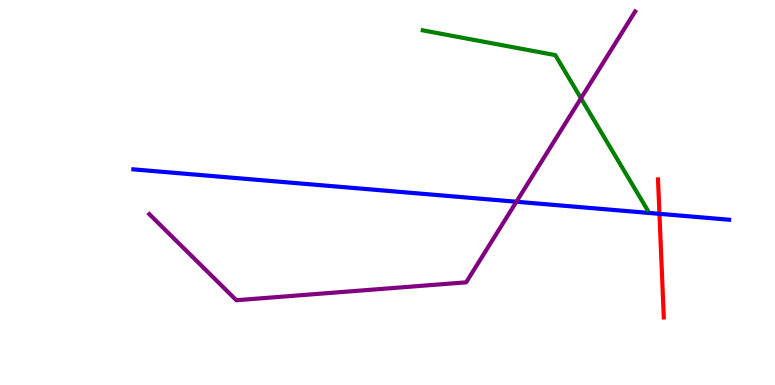[{'lines': ['blue', 'red'], 'intersections': [{'x': 8.51, 'y': 4.45}]}, {'lines': ['green', 'red'], 'intersections': []}, {'lines': ['purple', 'red'], 'intersections': []}, {'lines': ['blue', 'green'], 'intersections': []}, {'lines': ['blue', 'purple'], 'intersections': [{'x': 6.66, 'y': 4.76}]}, {'lines': ['green', 'purple'], 'intersections': [{'x': 7.5, 'y': 7.45}]}]